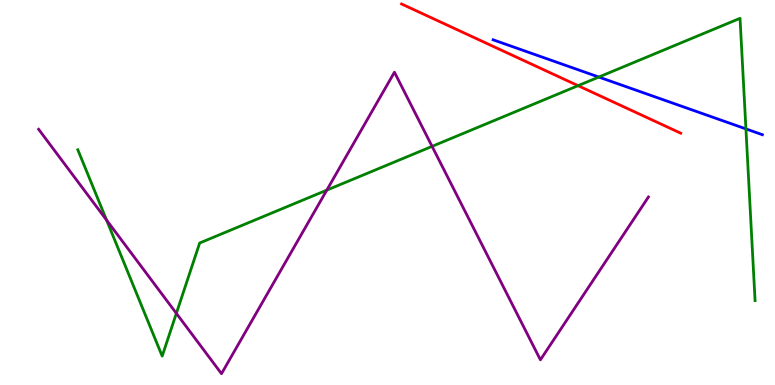[{'lines': ['blue', 'red'], 'intersections': []}, {'lines': ['green', 'red'], 'intersections': [{'x': 7.46, 'y': 7.77}]}, {'lines': ['purple', 'red'], 'intersections': []}, {'lines': ['blue', 'green'], 'intersections': [{'x': 7.73, 'y': 8.0}, {'x': 9.62, 'y': 6.65}]}, {'lines': ['blue', 'purple'], 'intersections': []}, {'lines': ['green', 'purple'], 'intersections': [{'x': 1.38, 'y': 4.28}, {'x': 2.28, 'y': 1.86}, {'x': 4.22, 'y': 5.06}, {'x': 5.58, 'y': 6.2}]}]